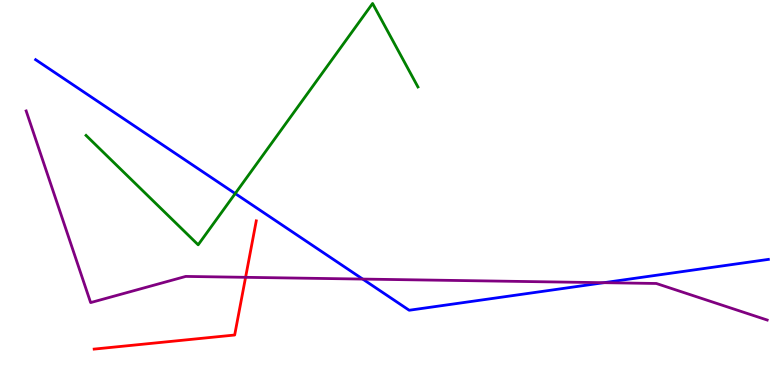[{'lines': ['blue', 'red'], 'intersections': []}, {'lines': ['green', 'red'], 'intersections': []}, {'lines': ['purple', 'red'], 'intersections': [{'x': 3.17, 'y': 2.8}]}, {'lines': ['blue', 'green'], 'intersections': [{'x': 3.03, 'y': 4.97}]}, {'lines': ['blue', 'purple'], 'intersections': [{'x': 4.68, 'y': 2.75}, {'x': 7.79, 'y': 2.66}]}, {'lines': ['green', 'purple'], 'intersections': []}]